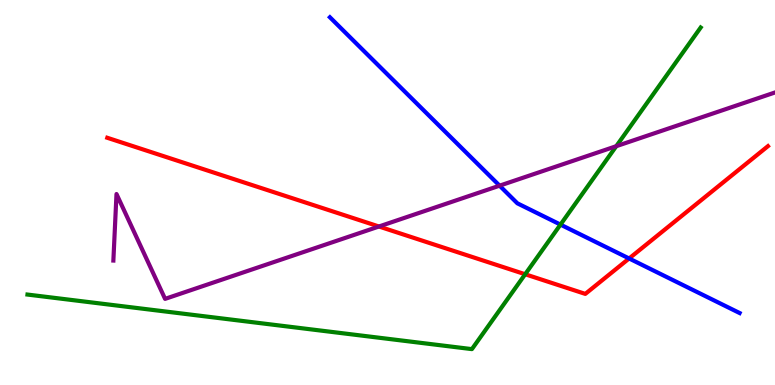[{'lines': ['blue', 'red'], 'intersections': [{'x': 8.12, 'y': 3.29}]}, {'lines': ['green', 'red'], 'intersections': [{'x': 6.78, 'y': 2.88}]}, {'lines': ['purple', 'red'], 'intersections': [{'x': 4.89, 'y': 4.12}]}, {'lines': ['blue', 'green'], 'intersections': [{'x': 7.23, 'y': 4.17}]}, {'lines': ['blue', 'purple'], 'intersections': [{'x': 6.45, 'y': 5.18}]}, {'lines': ['green', 'purple'], 'intersections': [{'x': 7.95, 'y': 6.2}]}]